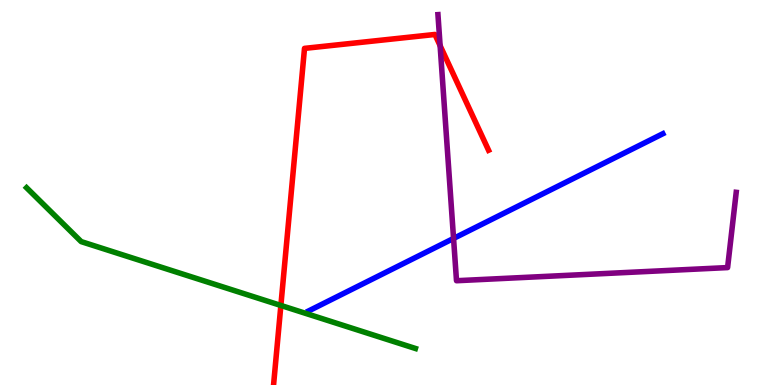[{'lines': ['blue', 'red'], 'intersections': []}, {'lines': ['green', 'red'], 'intersections': [{'x': 3.62, 'y': 2.07}]}, {'lines': ['purple', 'red'], 'intersections': [{'x': 5.68, 'y': 8.81}]}, {'lines': ['blue', 'green'], 'intersections': []}, {'lines': ['blue', 'purple'], 'intersections': [{'x': 5.85, 'y': 3.81}]}, {'lines': ['green', 'purple'], 'intersections': []}]